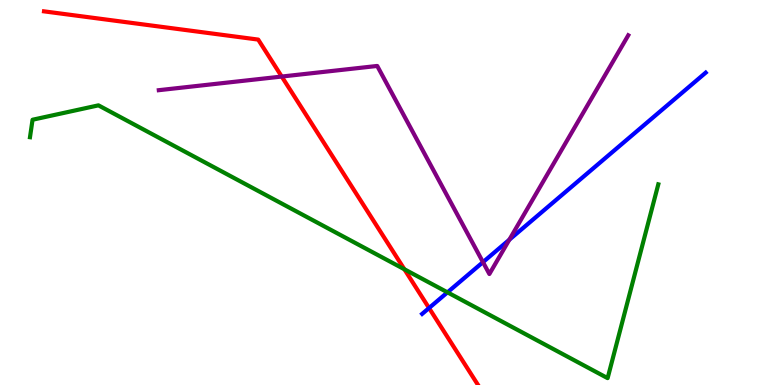[{'lines': ['blue', 'red'], 'intersections': [{'x': 5.54, 'y': 2.0}]}, {'lines': ['green', 'red'], 'intersections': [{'x': 5.22, 'y': 3.01}]}, {'lines': ['purple', 'red'], 'intersections': [{'x': 3.64, 'y': 8.01}]}, {'lines': ['blue', 'green'], 'intersections': [{'x': 5.77, 'y': 2.41}]}, {'lines': ['blue', 'purple'], 'intersections': [{'x': 6.23, 'y': 3.19}, {'x': 6.57, 'y': 3.77}]}, {'lines': ['green', 'purple'], 'intersections': []}]